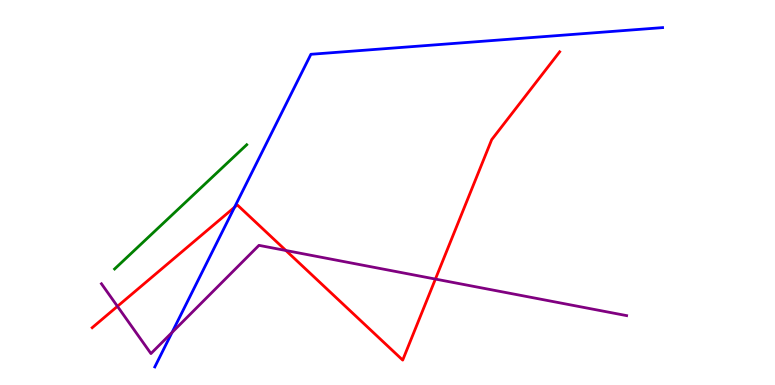[{'lines': ['blue', 'red'], 'intersections': [{'x': 3.03, 'y': 4.62}]}, {'lines': ['green', 'red'], 'intersections': []}, {'lines': ['purple', 'red'], 'intersections': [{'x': 1.52, 'y': 2.04}, {'x': 3.69, 'y': 3.49}, {'x': 5.62, 'y': 2.75}]}, {'lines': ['blue', 'green'], 'intersections': []}, {'lines': ['blue', 'purple'], 'intersections': [{'x': 2.22, 'y': 1.36}]}, {'lines': ['green', 'purple'], 'intersections': []}]